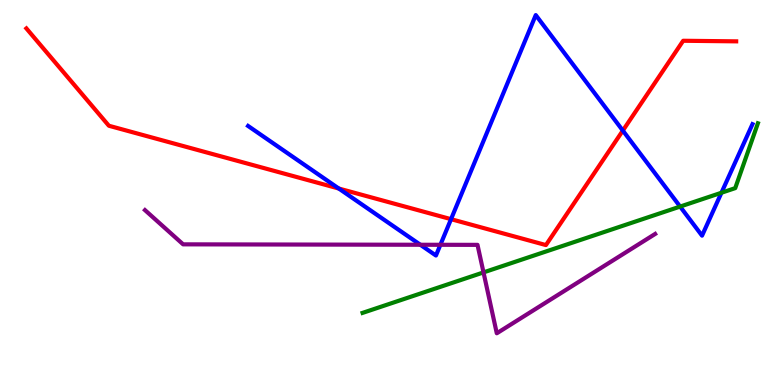[{'lines': ['blue', 'red'], 'intersections': [{'x': 4.37, 'y': 5.1}, {'x': 5.82, 'y': 4.31}, {'x': 8.04, 'y': 6.61}]}, {'lines': ['green', 'red'], 'intersections': []}, {'lines': ['purple', 'red'], 'intersections': []}, {'lines': ['blue', 'green'], 'intersections': [{'x': 8.78, 'y': 4.63}, {'x': 9.31, 'y': 4.99}]}, {'lines': ['blue', 'purple'], 'intersections': [{'x': 5.42, 'y': 3.64}, {'x': 5.68, 'y': 3.64}]}, {'lines': ['green', 'purple'], 'intersections': [{'x': 6.24, 'y': 2.92}]}]